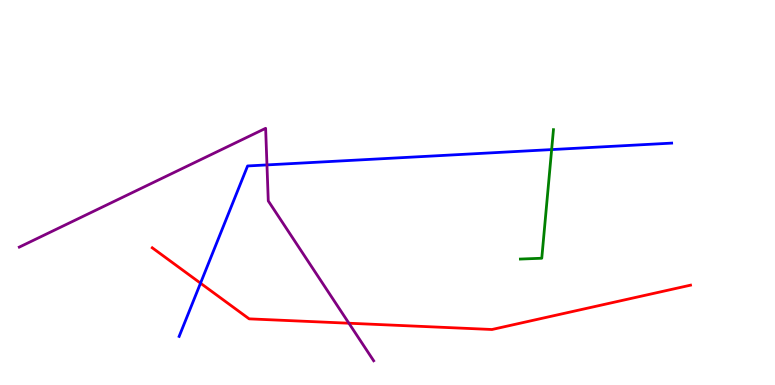[{'lines': ['blue', 'red'], 'intersections': [{'x': 2.59, 'y': 2.64}]}, {'lines': ['green', 'red'], 'intersections': []}, {'lines': ['purple', 'red'], 'intersections': [{'x': 4.5, 'y': 1.6}]}, {'lines': ['blue', 'green'], 'intersections': [{'x': 7.12, 'y': 6.11}]}, {'lines': ['blue', 'purple'], 'intersections': [{'x': 3.44, 'y': 5.72}]}, {'lines': ['green', 'purple'], 'intersections': []}]